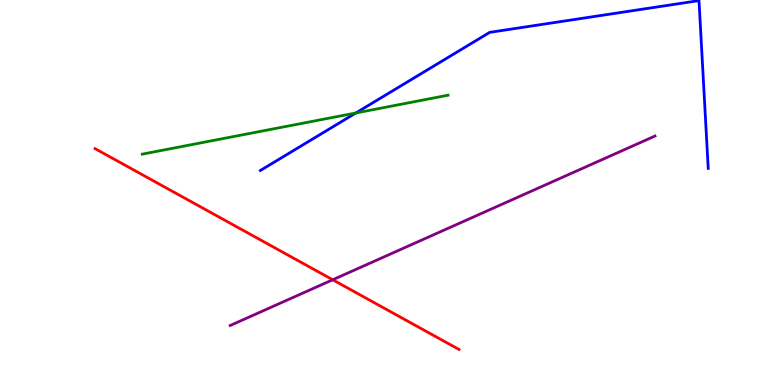[{'lines': ['blue', 'red'], 'intersections': []}, {'lines': ['green', 'red'], 'intersections': []}, {'lines': ['purple', 'red'], 'intersections': [{'x': 4.29, 'y': 2.73}]}, {'lines': ['blue', 'green'], 'intersections': [{'x': 4.59, 'y': 7.07}]}, {'lines': ['blue', 'purple'], 'intersections': []}, {'lines': ['green', 'purple'], 'intersections': []}]